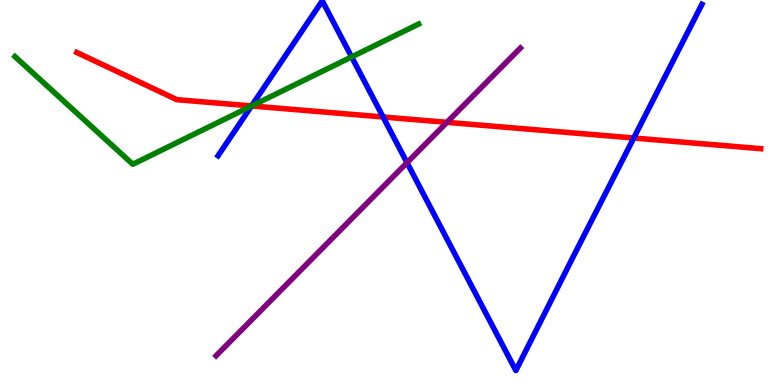[{'lines': ['blue', 'red'], 'intersections': [{'x': 3.25, 'y': 7.25}, {'x': 4.94, 'y': 6.96}, {'x': 8.18, 'y': 6.42}]}, {'lines': ['green', 'red'], 'intersections': [{'x': 3.25, 'y': 7.25}]}, {'lines': ['purple', 'red'], 'intersections': [{'x': 5.77, 'y': 6.82}]}, {'lines': ['blue', 'green'], 'intersections': [{'x': 3.25, 'y': 7.25}, {'x': 4.54, 'y': 8.52}]}, {'lines': ['blue', 'purple'], 'intersections': [{'x': 5.25, 'y': 5.77}]}, {'lines': ['green', 'purple'], 'intersections': []}]